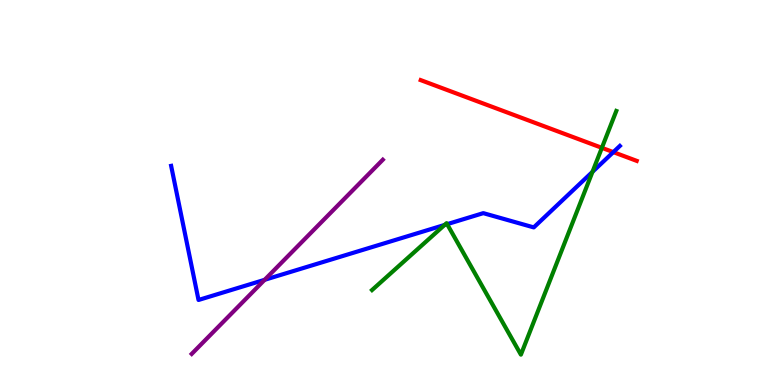[{'lines': ['blue', 'red'], 'intersections': [{'x': 7.91, 'y': 6.05}]}, {'lines': ['green', 'red'], 'intersections': [{'x': 7.77, 'y': 6.16}]}, {'lines': ['purple', 'red'], 'intersections': []}, {'lines': ['blue', 'green'], 'intersections': [{'x': 5.74, 'y': 4.16}, {'x': 5.77, 'y': 4.18}, {'x': 7.64, 'y': 5.54}]}, {'lines': ['blue', 'purple'], 'intersections': [{'x': 3.41, 'y': 2.73}]}, {'lines': ['green', 'purple'], 'intersections': []}]